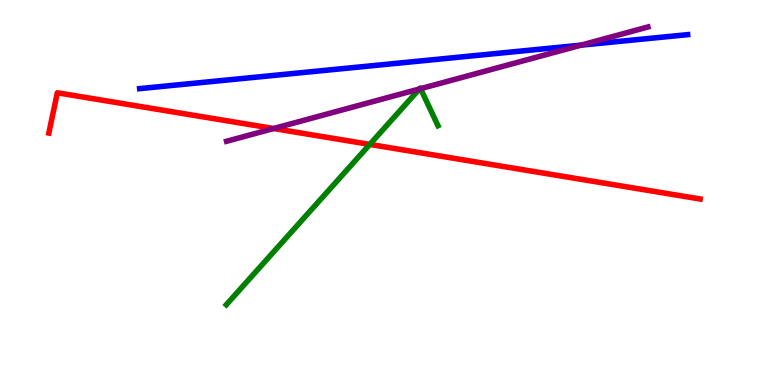[{'lines': ['blue', 'red'], 'intersections': []}, {'lines': ['green', 'red'], 'intersections': [{'x': 4.77, 'y': 6.25}]}, {'lines': ['purple', 'red'], 'intersections': [{'x': 3.53, 'y': 6.66}]}, {'lines': ['blue', 'green'], 'intersections': []}, {'lines': ['blue', 'purple'], 'intersections': [{'x': 7.5, 'y': 8.83}]}, {'lines': ['green', 'purple'], 'intersections': [{'x': 5.41, 'y': 7.69}, {'x': 5.43, 'y': 7.7}]}]